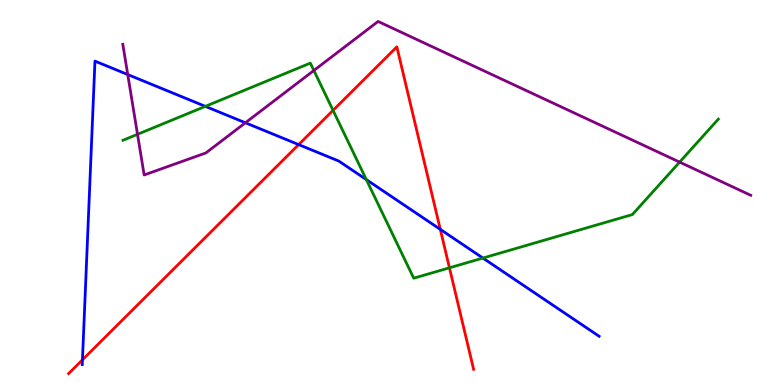[{'lines': ['blue', 'red'], 'intersections': [{'x': 1.06, 'y': 0.654}, {'x': 3.85, 'y': 6.24}, {'x': 5.68, 'y': 4.04}]}, {'lines': ['green', 'red'], 'intersections': [{'x': 4.3, 'y': 7.13}, {'x': 5.8, 'y': 3.04}]}, {'lines': ['purple', 'red'], 'intersections': []}, {'lines': ['blue', 'green'], 'intersections': [{'x': 2.65, 'y': 7.24}, {'x': 4.73, 'y': 5.34}, {'x': 6.23, 'y': 3.3}]}, {'lines': ['blue', 'purple'], 'intersections': [{'x': 1.65, 'y': 8.06}, {'x': 3.17, 'y': 6.81}]}, {'lines': ['green', 'purple'], 'intersections': [{'x': 1.77, 'y': 6.51}, {'x': 4.05, 'y': 8.17}, {'x': 8.77, 'y': 5.79}]}]